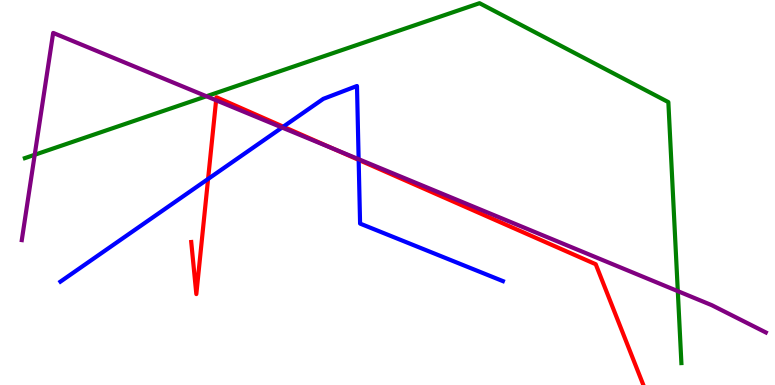[{'lines': ['blue', 'red'], 'intersections': [{'x': 2.68, 'y': 5.35}, {'x': 3.66, 'y': 6.71}, {'x': 4.63, 'y': 5.85}]}, {'lines': ['green', 'red'], 'intersections': []}, {'lines': ['purple', 'red'], 'intersections': [{'x': 2.79, 'y': 7.4}, {'x': 4.3, 'y': 6.14}]}, {'lines': ['blue', 'green'], 'intersections': []}, {'lines': ['blue', 'purple'], 'intersections': [{'x': 3.64, 'y': 6.69}, {'x': 4.63, 'y': 5.87}]}, {'lines': ['green', 'purple'], 'intersections': [{'x': 0.448, 'y': 5.98}, {'x': 2.66, 'y': 7.5}, {'x': 8.75, 'y': 2.44}]}]